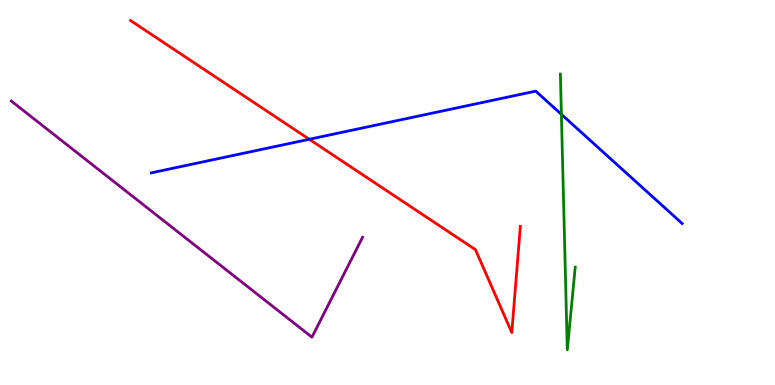[{'lines': ['blue', 'red'], 'intersections': [{'x': 3.99, 'y': 6.38}]}, {'lines': ['green', 'red'], 'intersections': []}, {'lines': ['purple', 'red'], 'intersections': []}, {'lines': ['blue', 'green'], 'intersections': [{'x': 7.24, 'y': 7.03}]}, {'lines': ['blue', 'purple'], 'intersections': []}, {'lines': ['green', 'purple'], 'intersections': []}]